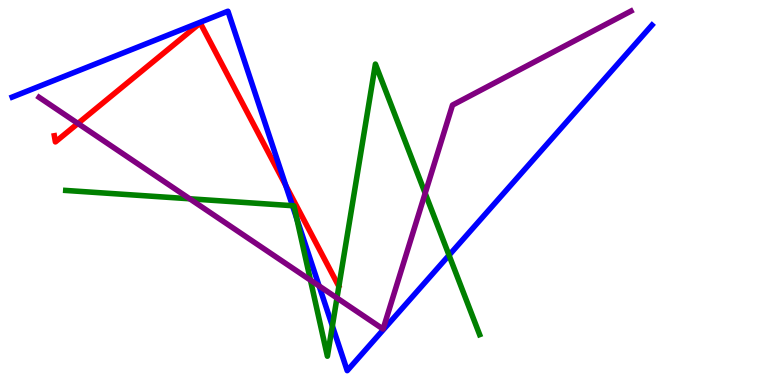[{'lines': ['blue', 'red'], 'intersections': [{'x': 3.69, 'y': 5.18}]}, {'lines': ['green', 'red'], 'intersections': []}, {'lines': ['purple', 'red'], 'intersections': [{'x': 1.01, 'y': 6.79}]}, {'lines': ['blue', 'green'], 'intersections': [{'x': 3.77, 'y': 4.66}, {'x': 3.83, 'y': 4.32}, {'x': 4.29, 'y': 1.53}, {'x': 5.79, 'y': 3.37}]}, {'lines': ['blue', 'purple'], 'intersections': [{'x': 4.12, 'y': 2.57}]}, {'lines': ['green', 'purple'], 'intersections': [{'x': 2.45, 'y': 4.84}, {'x': 4.01, 'y': 2.72}, {'x': 4.35, 'y': 2.26}, {'x': 5.49, 'y': 4.98}]}]